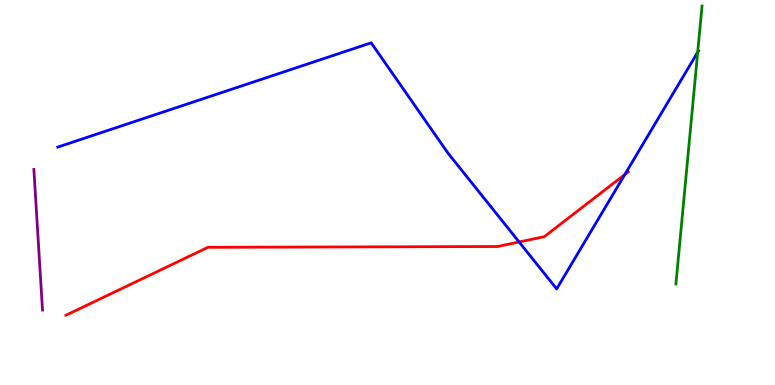[{'lines': ['blue', 'red'], 'intersections': [{'x': 6.7, 'y': 3.71}, {'x': 8.06, 'y': 5.47}]}, {'lines': ['green', 'red'], 'intersections': []}, {'lines': ['purple', 'red'], 'intersections': []}, {'lines': ['blue', 'green'], 'intersections': [{'x': 9.0, 'y': 8.64}]}, {'lines': ['blue', 'purple'], 'intersections': []}, {'lines': ['green', 'purple'], 'intersections': []}]